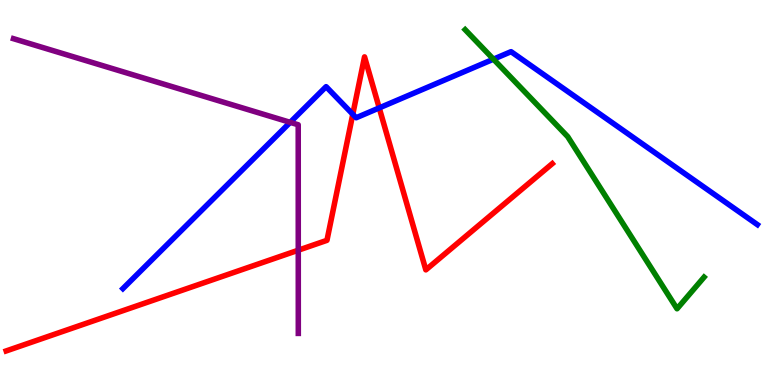[{'lines': ['blue', 'red'], 'intersections': [{'x': 4.55, 'y': 7.03}, {'x': 4.89, 'y': 7.2}]}, {'lines': ['green', 'red'], 'intersections': []}, {'lines': ['purple', 'red'], 'intersections': [{'x': 3.85, 'y': 3.5}]}, {'lines': ['blue', 'green'], 'intersections': [{'x': 6.37, 'y': 8.46}]}, {'lines': ['blue', 'purple'], 'intersections': [{'x': 3.74, 'y': 6.82}]}, {'lines': ['green', 'purple'], 'intersections': []}]